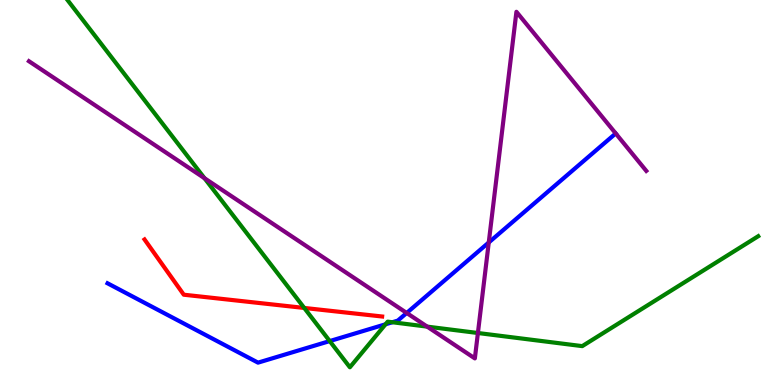[{'lines': ['blue', 'red'], 'intersections': []}, {'lines': ['green', 'red'], 'intersections': [{'x': 3.93, 'y': 2.0}]}, {'lines': ['purple', 'red'], 'intersections': []}, {'lines': ['blue', 'green'], 'intersections': [{'x': 4.25, 'y': 1.14}, {'x': 4.97, 'y': 1.58}, {'x': 5.06, 'y': 1.63}]}, {'lines': ['blue', 'purple'], 'intersections': [{'x': 5.25, 'y': 1.87}, {'x': 6.31, 'y': 3.7}]}, {'lines': ['green', 'purple'], 'intersections': [{'x': 2.64, 'y': 5.37}, {'x': 5.51, 'y': 1.52}, {'x': 6.17, 'y': 1.35}]}]